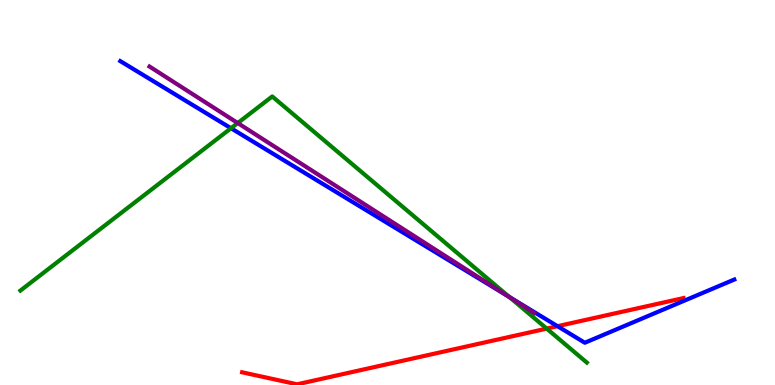[{'lines': ['blue', 'red'], 'intersections': [{'x': 7.19, 'y': 1.53}]}, {'lines': ['green', 'red'], 'intersections': [{'x': 7.05, 'y': 1.46}]}, {'lines': ['purple', 'red'], 'intersections': []}, {'lines': ['blue', 'green'], 'intersections': [{'x': 2.98, 'y': 6.67}, {'x': 6.57, 'y': 2.29}]}, {'lines': ['blue', 'purple'], 'intersections': [{'x': 6.55, 'y': 2.31}]}, {'lines': ['green', 'purple'], 'intersections': [{'x': 3.07, 'y': 6.8}, {'x': 6.57, 'y': 2.28}]}]